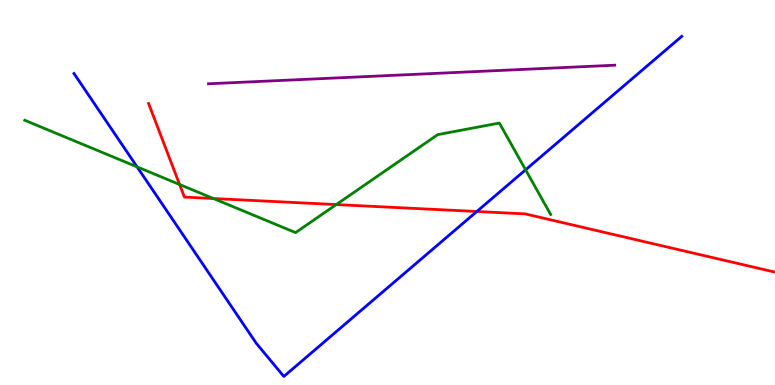[{'lines': ['blue', 'red'], 'intersections': [{'x': 6.15, 'y': 4.51}]}, {'lines': ['green', 'red'], 'intersections': [{'x': 2.32, 'y': 5.21}, {'x': 2.75, 'y': 4.84}, {'x': 4.34, 'y': 4.69}]}, {'lines': ['purple', 'red'], 'intersections': []}, {'lines': ['blue', 'green'], 'intersections': [{'x': 1.77, 'y': 5.67}, {'x': 6.78, 'y': 5.59}]}, {'lines': ['blue', 'purple'], 'intersections': []}, {'lines': ['green', 'purple'], 'intersections': []}]